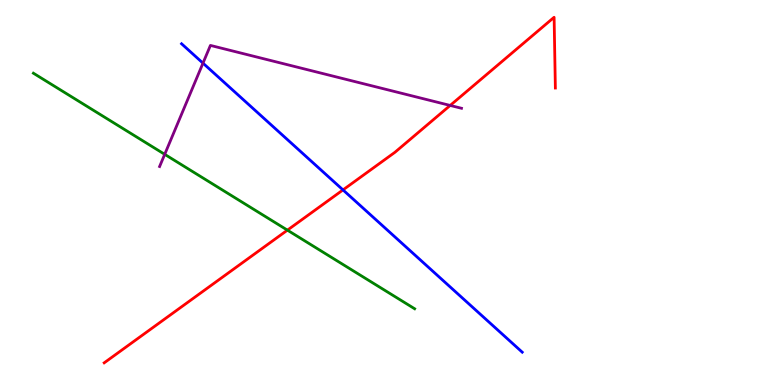[{'lines': ['blue', 'red'], 'intersections': [{'x': 4.43, 'y': 5.07}]}, {'lines': ['green', 'red'], 'intersections': [{'x': 3.71, 'y': 4.02}]}, {'lines': ['purple', 'red'], 'intersections': [{'x': 5.81, 'y': 7.26}]}, {'lines': ['blue', 'green'], 'intersections': []}, {'lines': ['blue', 'purple'], 'intersections': [{'x': 2.62, 'y': 8.36}]}, {'lines': ['green', 'purple'], 'intersections': [{'x': 2.13, 'y': 5.99}]}]